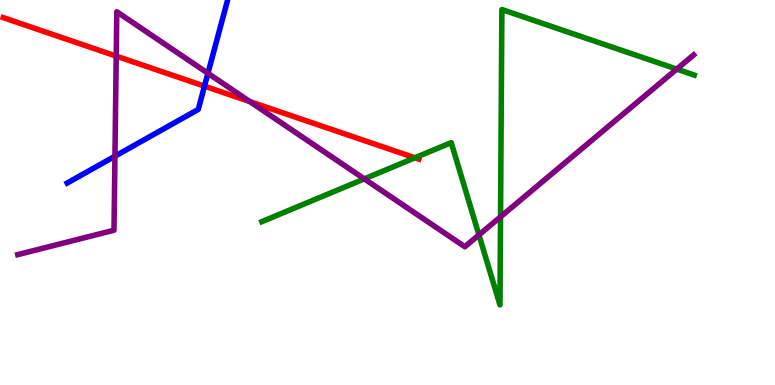[{'lines': ['blue', 'red'], 'intersections': [{'x': 2.64, 'y': 7.76}]}, {'lines': ['green', 'red'], 'intersections': [{'x': 5.35, 'y': 5.9}]}, {'lines': ['purple', 'red'], 'intersections': [{'x': 1.5, 'y': 8.54}, {'x': 3.22, 'y': 7.36}]}, {'lines': ['blue', 'green'], 'intersections': []}, {'lines': ['blue', 'purple'], 'intersections': [{'x': 1.48, 'y': 5.94}, {'x': 2.68, 'y': 8.1}]}, {'lines': ['green', 'purple'], 'intersections': [{'x': 4.7, 'y': 5.35}, {'x': 6.18, 'y': 3.9}, {'x': 6.46, 'y': 4.37}, {'x': 8.73, 'y': 8.21}]}]